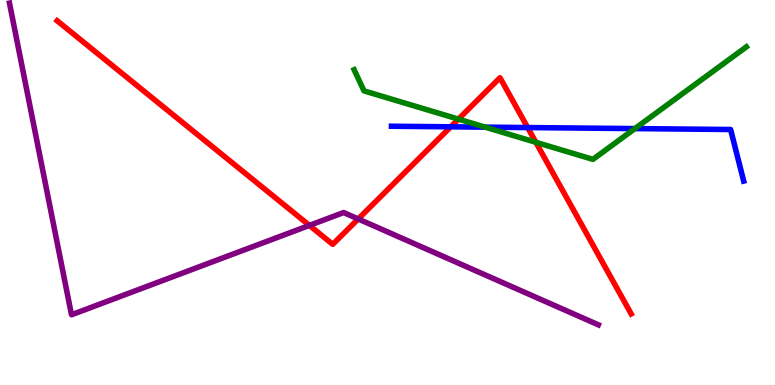[{'lines': ['blue', 'red'], 'intersections': [{'x': 5.82, 'y': 6.71}, {'x': 6.81, 'y': 6.69}]}, {'lines': ['green', 'red'], 'intersections': [{'x': 5.92, 'y': 6.91}, {'x': 6.91, 'y': 6.3}]}, {'lines': ['purple', 'red'], 'intersections': [{'x': 3.99, 'y': 4.15}, {'x': 4.62, 'y': 4.31}]}, {'lines': ['blue', 'green'], 'intersections': [{'x': 6.26, 'y': 6.7}, {'x': 8.19, 'y': 6.66}]}, {'lines': ['blue', 'purple'], 'intersections': []}, {'lines': ['green', 'purple'], 'intersections': []}]